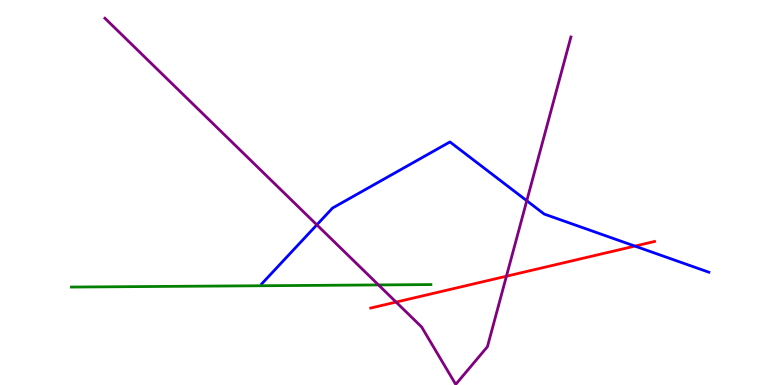[{'lines': ['blue', 'red'], 'intersections': [{'x': 8.19, 'y': 3.61}]}, {'lines': ['green', 'red'], 'intersections': []}, {'lines': ['purple', 'red'], 'intersections': [{'x': 5.11, 'y': 2.15}, {'x': 6.53, 'y': 2.83}]}, {'lines': ['blue', 'green'], 'intersections': []}, {'lines': ['blue', 'purple'], 'intersections': [{'x': 4.09, 'y': 4.16}, {'x': 6.8, 'y': 4.79}]}, {'lines': ['green', 'purple'], 'intersections': [{'x': 4.88, 'y': 2.6}]}]